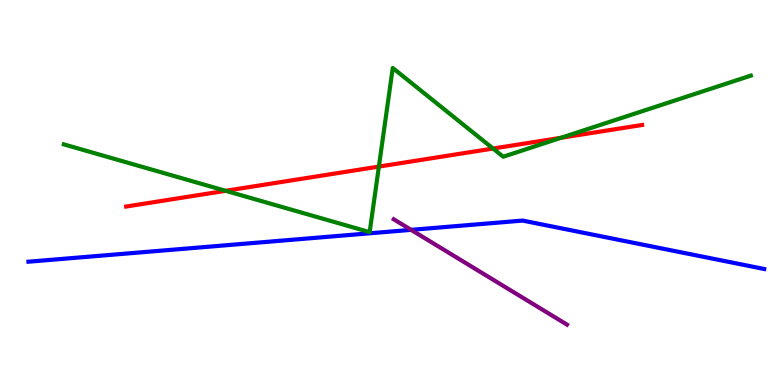[{'lines': ['blue', 'red'], 'intersections': []}, {'lines': ['green', 'red'], 'intersections': [{'x': 2.91, 'y': 5.04}, {'x': 4.89, 'y': 5.67}, {'x': 6.36, 'y': 6.14}, {'x': 7.24, 'y': 6.42}]}, {'lines': ['purple', 'red'], 'intersections': []}, {'lines': ['blue', 'green'], 'intersections': []}, {'lines': ['blue', 'purple'], 'intersections': [{'x': 5.3, 'y': 4.03}]}, {'lines': ['green', 'purple'], 'intersections': []}]